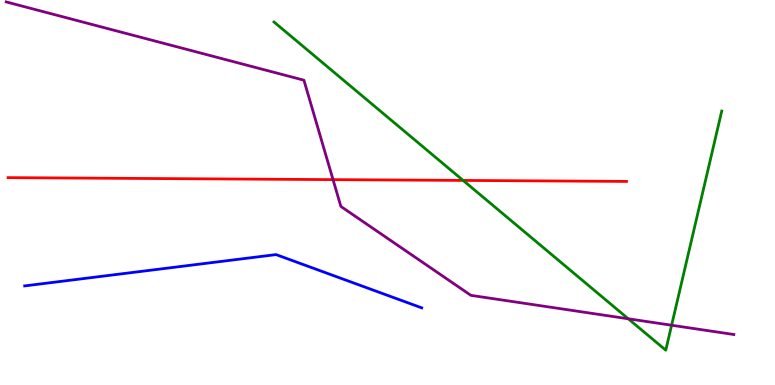[{'lines': ['blue', 'red'], 'intersections': []}, {'lines': ['green', 'red'], 'intersections': [{'x': 5.98, 'y': 5.31}]}, {'lines': ['purple', 'red'], 'intersections': [{'x': 4.3, 'y': 5.33}]}, {'lines': ['blue', 'green'], 'intersections': []}, {'lines': ['blue', 'purple'], 'intersections': []}, {'lines': ['green', 'purple'], 'intersections': [{'x': 8.11, 'y': 1.72}, {'x': 8.67, 'y': 1.55}]}]